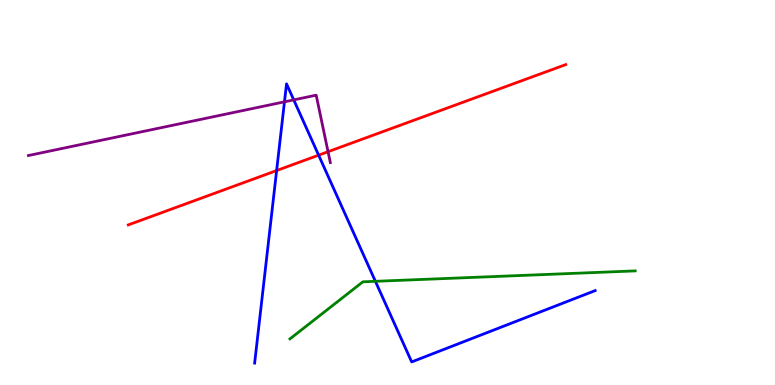[{'lines': ['blue', 'red'], 'intersections': [{'x': 3.57, 'y': 5.57}, {'x': 4.11, 'y': 5.97}]}, {'lines': ['green', 'red'], 'intersections': []}, {'lines': ['purple', 'red'], 'intersections': [{'x': 4.23, 'y': 6.06}]}, {'lines': ['blue', 'green'], 'intersections': [{'x': 4.84, 'y': 2.69}]}, {'lines': ['blue', 'purple'], 'intersections': [{'x': 3.67, 'y': 7.36}, {'x': 3.79, 'y': 7.41}]}, {'lines': ['green', 'purple'], 'intersections': []}]